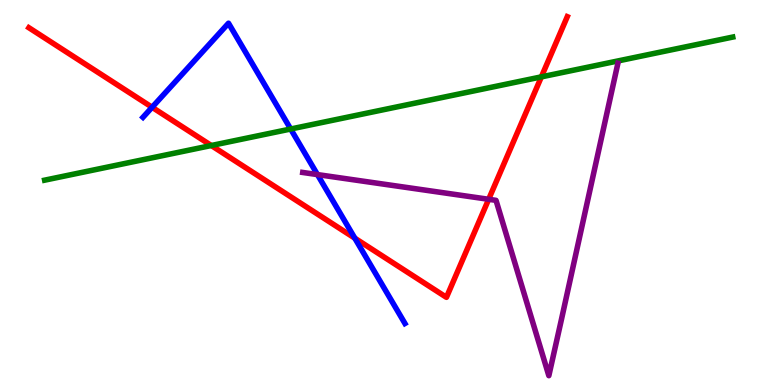[{'lines': ['blue', 'red'], 'intersections': [{'x': 1.96, 'y': 7.21}, {'x': 4.58, 'y': 3.81}]}, {'lines': ['green', 'red'], 'intersections': [{'x': 2.73, 'y': 6.22}, {'x': 6.99, 'y': 8.0}]}, {'lines': ['purple', 'red'], 'intersections': [{'x': 6.31, 'y': 4.82}]}, {'lines': ['blue', 'green'], 'intersections': [{'x': 3.75, 'y': 6.65}]}, {'lines': ['blue', 'purple'], 'intersections': [{'x': 4.1, 'y': 5.47}]}, {'lines': ['green', 'purple'], 'intersections': []}]